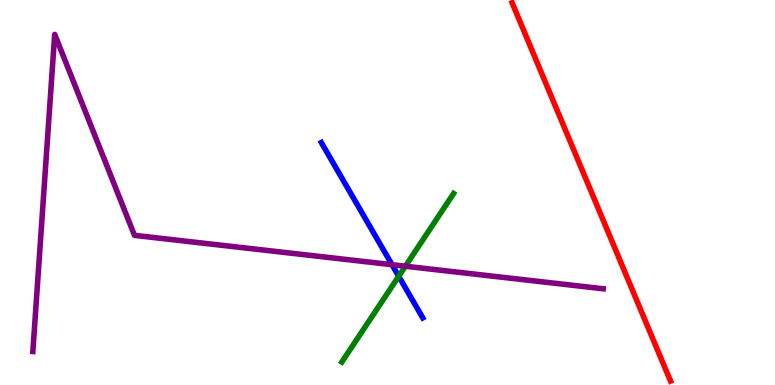[{'lines': ['blue', 'red'], 'intersections': []}, {'lines': ['green', 'red'], 'intersections': []}, {'lines': ['purple', 'red'], 'intersections': []}, {'lines': ['blue', 'green'], 'intersections': [{'x': 5.14, 'y': 2.82}]}, {'lines': ['blue', 'purple'], 'intersections': [{'x': 5.06, 'y': 3.12}]}, {'lines': ['green', 'purple'], 'intersections': [{'x': 5.23, 'y': 3.09}]}]